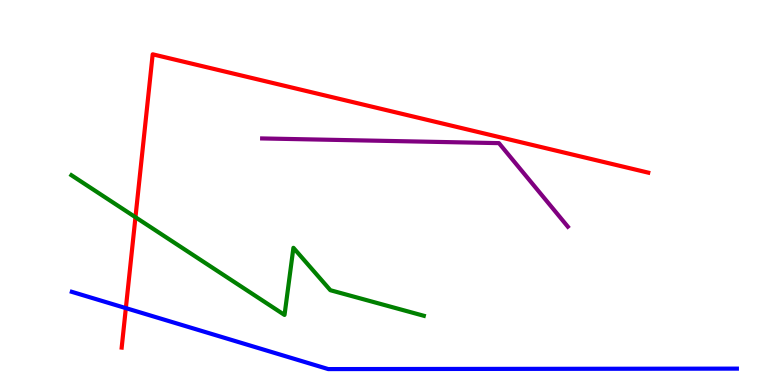[{'lines': ['blue', 'red'], 'intersections': [{'x': 1.62, 'y': 2.0}]}, {'lines': ['green', 'red'], 'intersections': [{'x': 1.75, 'y': 4.36}]}, {'lines': ['purple', 'red'], 'intersections': []}, {'lines': ['blue', 'green'], 'intersections': []}, {'lines': ['blue', 'purple'], 'intersections': []}, {'lines': ['green', 'purple'], 'intersections': []}]